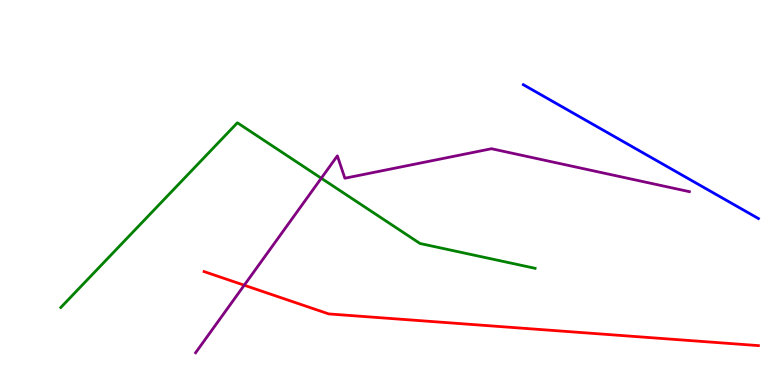[{'lines': ['blue', 'red'], 'intersections': []}, {'lines': ['green', 'red'], 'intersections': []}, {'lines': ['purple', 'red'], 'intersections': [{'x': 3.15, 'y': 2.59}]}, {'lines': ['blue', 'green'], 'intersections': []}, {'lines': ['blue', 'purple'], 'intersections': []}, {'lines': ['green', 'purple'], 'intersections': [{'x': 4.15, 'y': 5.37}]}]